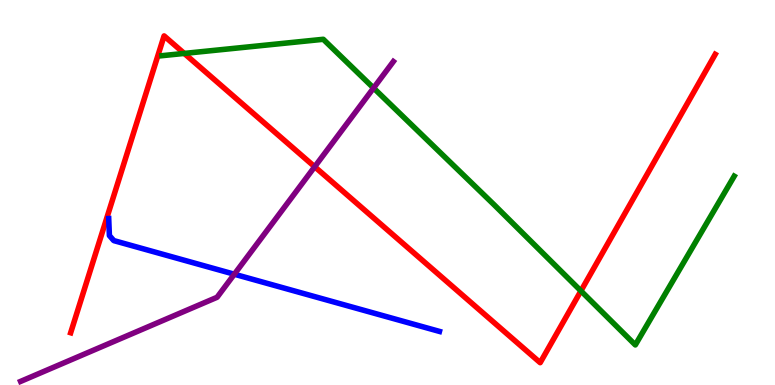[{'lines': ['blue', 'red'], 'intersections': []}, {'lines': ['green', 'red'], 'intersections': [{'x': 2.38, 'y': 8.61}, {'x': 7.5, 'y': 2.44}]}, {'lines': ['purple', 'red'], 'intersections': [{'x': 4.06, 'y': 5.67}]}, {'lines': ['blue', 'green'], 'intersections': []}, {'lines': ['blue', 'purple'], 'intersections': [{'x': 3.02, 'y': 2.88}]}, {'lines': ['green', 'purple'], 'intersections': [{'x': 4.82, 'y': 7.71}]}]